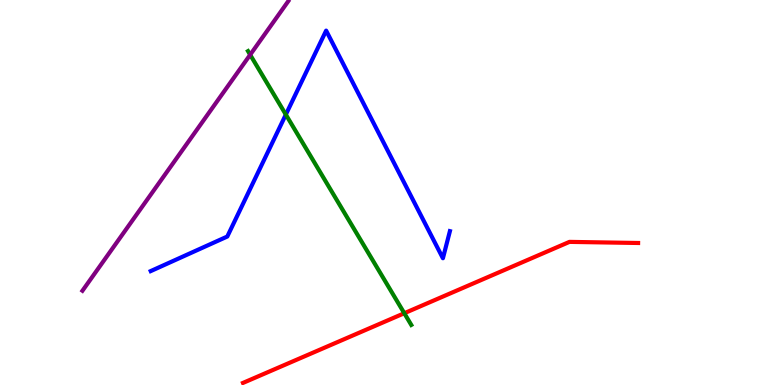[{'lines': ['blue', 'red'], 'intersections': []}, {'lines': ['green', 'red'], 'intersections': [{'x': 5.22, 'y': 1.86}]}, {'lines': ['purple', 'red'], 'intersections': []}, {'lines': ['blue', 'green'], 'intersections': [{'x': 3.69, 'y': 7.02}]}, {'lines': ['blue', 'purple'], 'intersections': []}, {'lines': ['green', 'purple'], 'intersections': [{'x': 3.23, 'y': 8.58}]}]